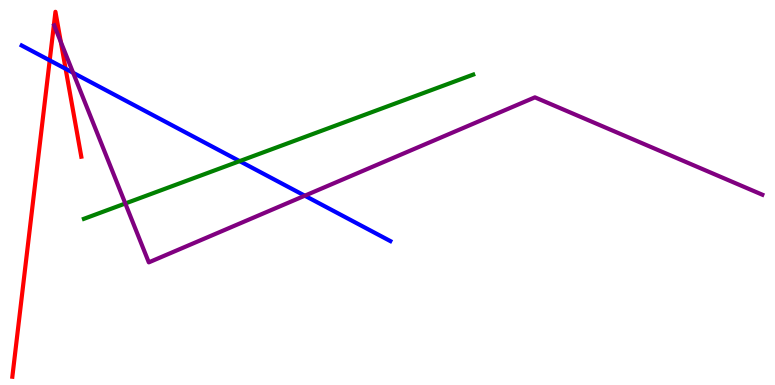[{'lines': ['blue', 'red'], 'intersections': [{'x': 0.641, 'y': 8.43}, {'x': 0.847, 'y': 8.21}]}, {'lines': ['green', 'red'], 'intersections': []}, {'lines': ['purple', 'red'], 'intersections': [{'x': 0.785, 'y': 8.91}]}, {'lines': ['blue', 'green'], 'intersections': [{'x': 3.09, 'y': 5.81}]}, {'lines': ['blue', 'purple'], 'intersections': [{'x': 0.944, 'y': 8.11}, {'x': 3.93, 'y': 4.92}]}, {'lines': ['green', 'purple'], 'intersections': [{'x': 1.62, 'y': 4.71}]}]